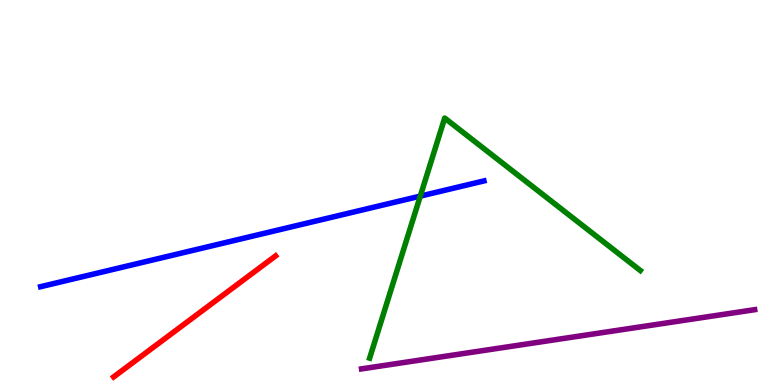[{'lines': ['blue', 'red'], 'intersections': []}, {'lines': ['green', 'red'], 'intersections': []}, {'lines': ['purple', 'red'], 'intersections': []}, {'lines': ['blue', 'green'], 'intersections': [{'x': 5.42, 'y': 4.91}]}, {'lines': ['blue', 'purple'], 'intersections': []}, {'lines': ['green', 'purple'], 'intersections': []}]